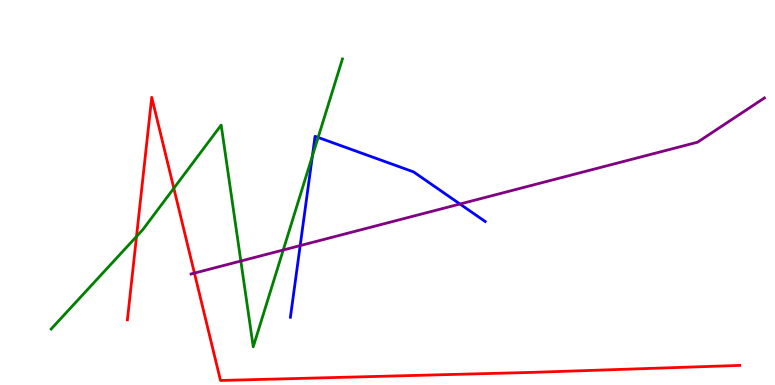[{'lines': ['blue', 'red'], 'intersections': []}, {'lines': ['green', 'red'], 'intersections': [{'x': 1.76, 'y': 3.86}, {'x': 2.24, 'y': 5.11}]}, {'lines': ['purple', 'red'], 'intersections': [{'x': 2.51, 'y': 2.91}]}, {'lines': ['blue', 'green'], 'intersections': [{'x': 4.03, 'y': 5.95}, {'x': 4.1, 'y': 6.43}]}, {'lines': ['blue', 'purple'], 'intersections': [{'x': 3.87, 'y': 3.62}, {'x': 5.93, 'y': 4.7}]}, {'lines': ['green', 'purple'], 'intersections': [{'x': 3.11, 'y': 3.22}, {'x': 3.65, 'y': 3.51}]}]